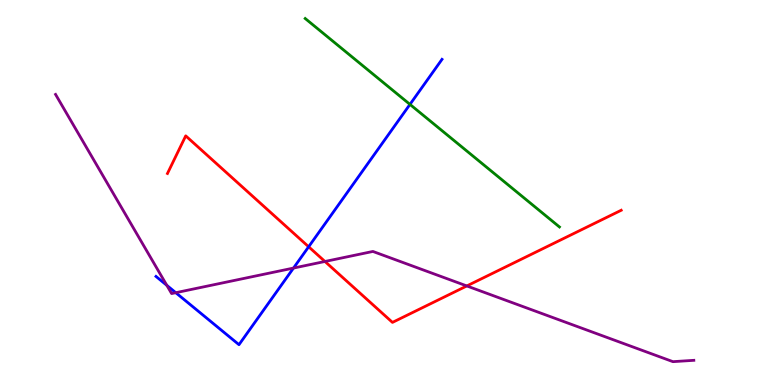[{'lines': ['blue', 'red'], 'intersections': [{'x': 3.98, 'y': 3.59}]}, {'lines': ['green', 'red'], 'intersections': []}, {'lines': ['purple', 'red'], 'intersections': [{'x': 4.19, 'y': 3.21}, {'x': 6.02, 'y': 2.57}]}, {'lines': ['blue', 'green'], 'intersections': [{'x': 5.29, 'y': 7.29}]}, {'lines': ['blue', 'purple'], 'intersections': [{'x': 2.15, 'y': 2.59}, {'x': 2.27, 'y': 2.4}, {'x': 3.79, 'y': 3.04}]}, {'lines': ['green', 'purple'], 'intersections': []}]